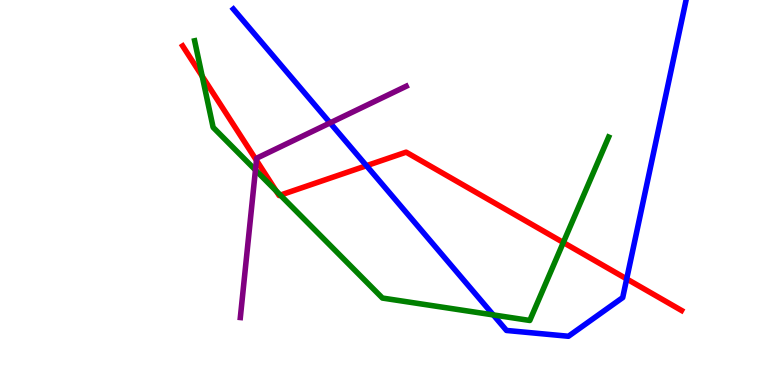[{'lines': ['blue', 'red'], 'intersections': [{'x': 4.73, 'y': 5.7}, {'x': 8.09, 'y': 2.76}]}, {'lines': ['green', 'red'], 'intersections': [{'x': 2.61, 'y': 8.02}, {'x': 3.56, 'y': 5.04}, {'x': 3.62, 'y': 4.93}, {'x': 7.27, 'y': 3.7}]}, {'lines': ['purple', 'red'], 'intersections': [{'x': 3.31, 'y': 5.84}]}, {'lines': ['blue', 'green'], 'intersections': [{'x': 6.36, 'y': 1.82}]}, {'lines': ['blue', 'purple'], 'intersections': [{'x': 4.26, 'y': 6.81}]}, {'lines': ['green', 'purple'], 'intersections': [{'x': 3.3, 'y': 5.58}]}]